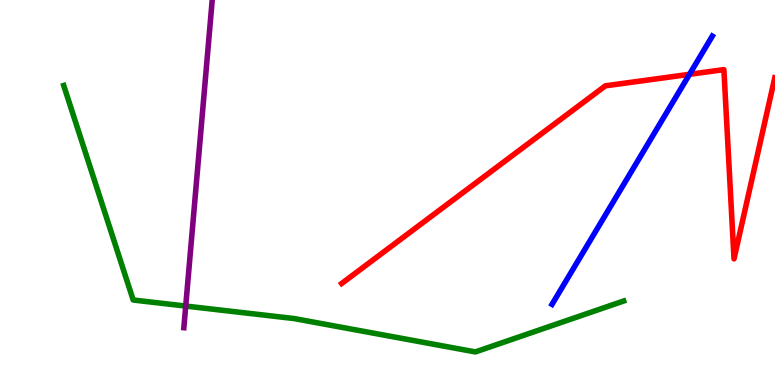[{'lines': ['blue', 'red'], 'intersections': [{'x': 8.9, 'y': 8.07}]}, {'lines': ['green', 'red'], 'intersections': []}, {'lines': ['purple', 'red'], 'intersections': []}, {'lines': ['blue', 'green'], 'intersections': []}, {'lines': ['blue', 'purple'], 'intersections': []}, {'lines': ['green', 'purple'], 'intersections': [{'x': 2.4, 'y': 2.05}]}]